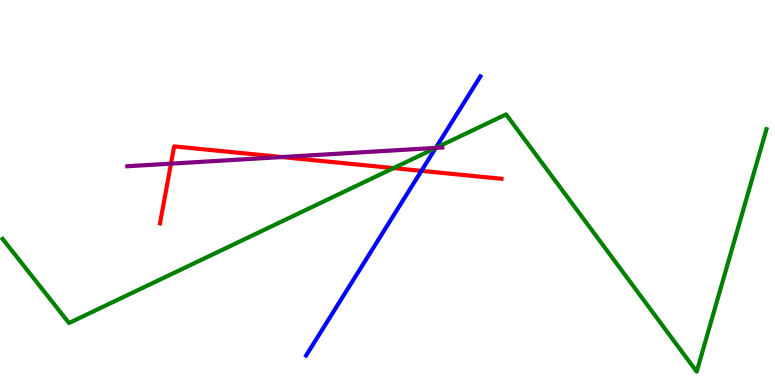[{'lines': ['blue', 'red'], 'intersections': [{'x': 5.44, 'y': 5.56}]}, {'lines': ['green', 'red'], 'intersections': [{'x': 5.08, 'y': 5.63}]}, {'lines': ['purple', 'red'], 'intersections': [{'x': 2.21, 'y': 5.75}, {'x': 3.64, 'y': 5.92}]}, {'lines': ['blue', 'green'], 'intersections': [{'x': 5.62, 'y': 6.16}]}, {'lines': ['blue', 'purple'], 'intersections': [{'x': 5.62, 'y': 6.16}]}, {'lines': ['green', 'purple'], 'intersections': [{'x': 5.62, 'y': 6.16}]}]